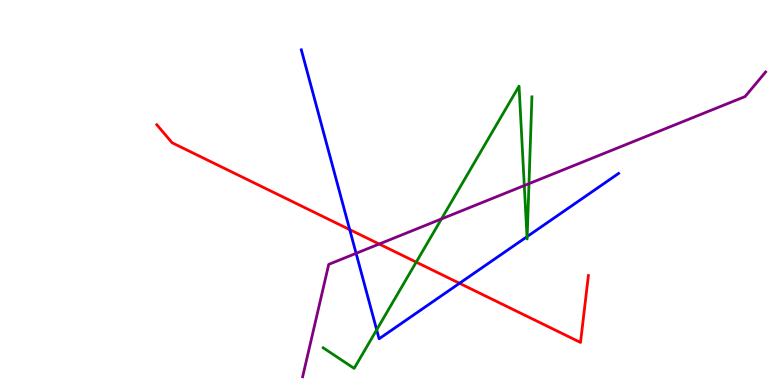[{'lines': ['blue', 'red'], 'intersections': [{'x': 4.51, 'y': 4.04}, {'x': 5.93, 'y': 2.64}]}, {'lines': ['green', 'red'], 'intersections': [{'x': 5.37, 'y': 3.19}]}, {'lines': ['purple', 'red'], 'intersections': [{'x': 4.89, 'y': 3.66}]}, {'lines': ['blue', 'green'], 'intersections': [{'x': 4.86, 'y': 1.43}, {'x': 6.8, 'y': 3.85}, {'x': 6.8, 'y': 3.86}]}, {'lines': ['blue', 'purple'], 'intersections': [{'x': 4.59, 'y': 3.42}]}, {'lines': ['green', 'purple'], 'intersections': [{'x': 5.7, 'y': 4.31}, {'x': 6.77, 'y': 5.18}, {'x': 6.83, 'y': 5.23}]}]